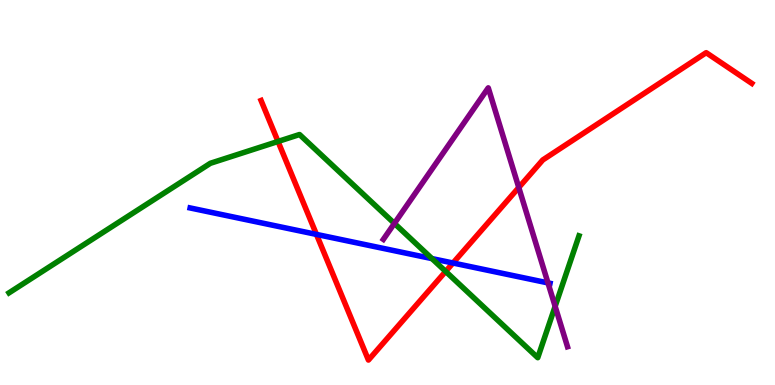[{'lines': ['blue', 'red'], 'intersections': [{'x': 4.08, 'y': 3.91}, {'x': 5.85, 'y': 3.17}]}, {'lines': ['green', 'red'], 'intersections': [{'x': 3.59, 'y': 6.33}, {'x': 5.75, 'y': 2.95}]}, {'lines': ['purple', 'red'], 'intersections': [{'x': 6.69, 'y': 5.13}]}, {'lines': ['blue', 'green'], 'intersections': [{'x': 5.57, 'y': 3.28}]}, {'lines': ['blue', 'purple'], 'intersections': [{'x': 7.07, 'y': 2.65}]}, {'lines': ['green', 'purple'], 'intersections': [{'x': 5.09, 'y': 4.2}, {'x': 7.16, 'y': 2.04}]}]